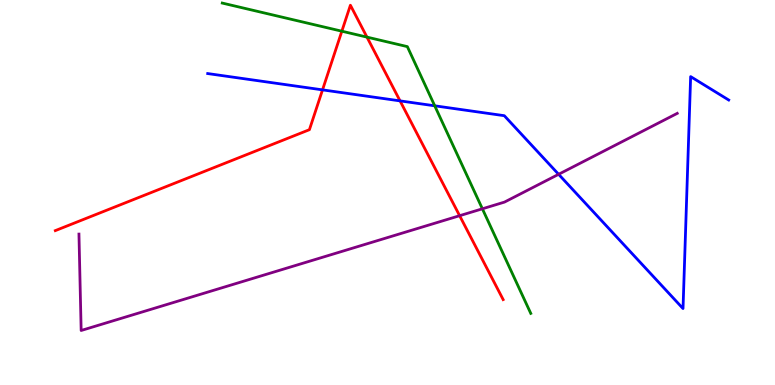[{'lines': ['blue', 'red'], 'intersections': [{'x': 4.16, 'y': 7.67}, {'x': 5.16, 'y': 7.38}]}, {'lines': ['green', 'red'], 'intersections': [{'x': 4.41, 'y': 9.19}, {'x': 4.74, 'y': 9.04}]}, {'lines': ['purple', 'red'], 'intersections': [{'x': 5.93, 'y': 4.4}]}, {'lines': ['blue', 'green'], 'intersections': [{'x': 5.61, 'y': 7.25}]}, {'lines': ['blue', 'purple'], 'intersections': [{'x': 7.21, 'y': 5.47}]}, {'lines': ['green', 'purple'], 'intersections': [{'x': 6.22, 'y': 4.58}]}]